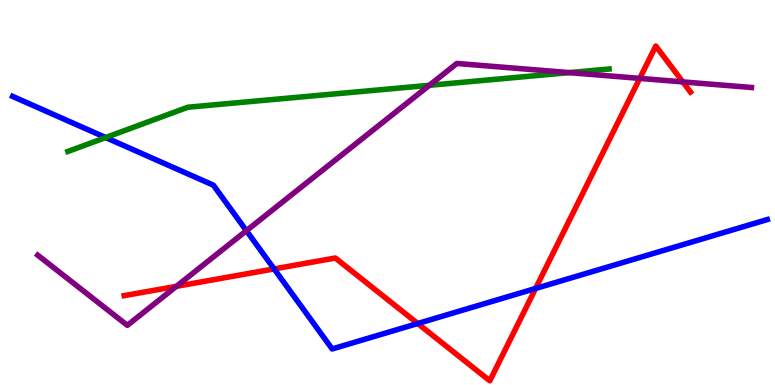[{'lines': ['blue', 'red'], 'intersections': [{'x': 3.54, 'y': 3.01}, {'x': 5.39, 'y': 1.6}, {'x': 6.91, 'y': 2.51}]}, {'lines': ['green', 'red'], 'intersections': []}, {'lines': ['purple', 'red'], 'intersections': [{'x': 2.28, 'y': 2.56}, {'x': 8.25, 'y': 7.96}, {'x': 8.81, 'y': 7.87}]}, {'lines': ['blue', 'green'], 'intersections': [{'x': 1.36, 'y': 6.43}]}, {'lines': ['blue', 'purple'], 'intersections': [{'x': 3.18, 'y': 4.01}]}, {'lines': ['green', 'purple'], 'intersections': [{'x': 5.54, 'y': 7.78}, {'x': 7.34, 'y': 8.11}]}]